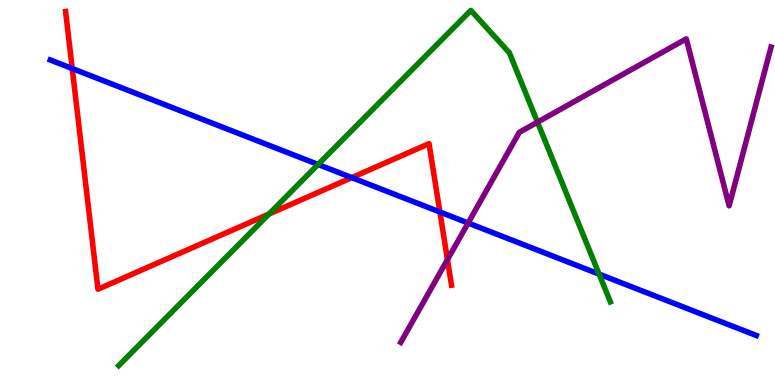[{'lines': ['blue', 'red'], 'intersections': [{'x': 0.932, 'y': 8.22}, {'x': 4.54, 'y': 5.39}, {'x': 5.68, 'y': 4.49}]}, {'lines': ['green', 'red'], 'intersections': [{'x': 3.47, 'y': 4.44}]}, {'lines': ['purple', 'red'], 'intersections': [{'x': 5.77, 'y': 3.26}]}, {'lines': ['blue', 'green'], 'intersections': [{'x': 4.1, 'y': 5.73}, {'x': 7.73, 'y': 2.88}]}, {'lines': ['blue', 'purple'], 'intersections': [{'x': 6.04, 'y': 4.21}]}, {'lines': ['green', 'purple'], 'intersections': [{'x': 6.94, 'y': 6.83}]}]